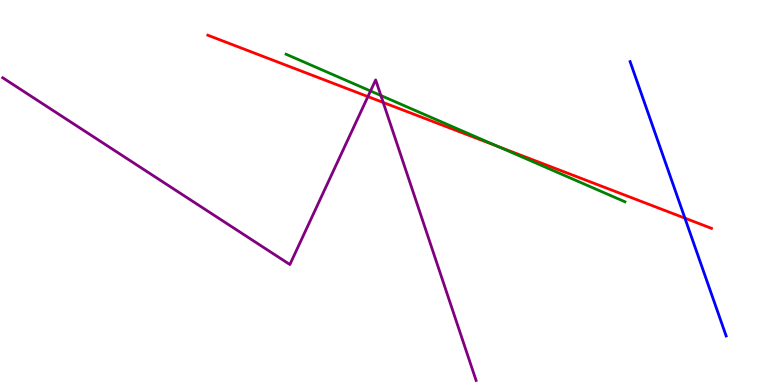[{'lines': ['blue', 'red'], 'intersections': [{'x': 8.84, 'y': 4.33}]}, {'lines': ['green', 'red'], 'intersections': [{'x': 6.42, 'y': 6.2}]}, {'lines': ['purple', 'red'], 'intersections': [{'x': 4.75, 'y': 7.49}, {'x': 4.94, 'y': 7.34}]}, {'lines': ['blue', 'green'], 'intersections': []}, {'lines': ['blue', 'purple'], 'intersections': []}, {'lines': ['green', 'purple'], 'intersections': [{'x': 4.78, 'y': 7.64}, {'x': 4.91, 'y': 7.52}]}]